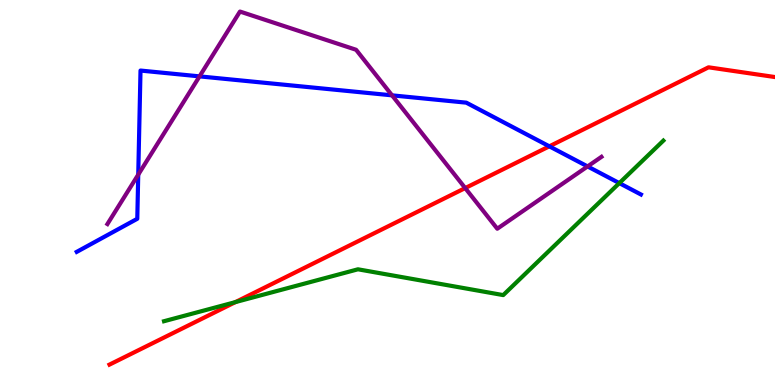[{'lines': ['blue', 'red'], 'intersections': [{'x': 7.09, 'y': 6.2}]}, {'lines': ['green', 'red'], 'intersections': [{'x': 3.04, 'y': 2.15}]}, {'lines': ['purple', 'red'], 'intersections': [{'x': 6.0, 'y': 5.11}]}, {'lines': ['blue', 'green'], 'intersections': [{'x': 7.99, 'y': 5.24}]}, {'lines': ['blue', 'purple'], 'intersections': [{'x': 1.78, 'y': 5.46}, {'x': 2.57, 'y': 8.02}, {'x': 5.06, 'y': 7.52}, {'x': 7.58, 'y': 5.68}]}, {'lines': ['green', 'purple'], 'intersections': []}]